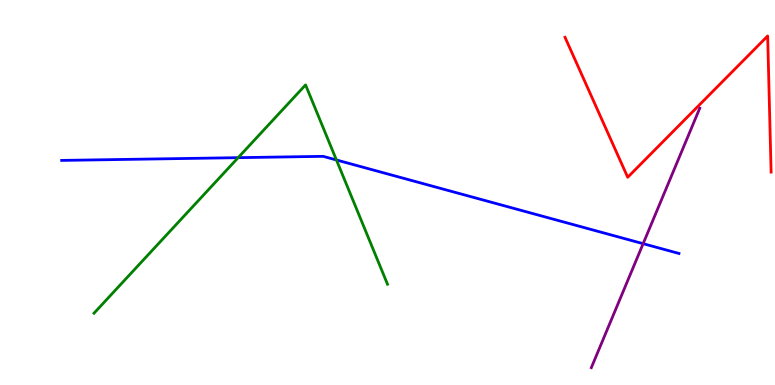[{'lines': ['blue', 'red'], 'intersections': []}, {'lines': ['green', 'red'], 'intersections': []}, {'lines': ['purple', 'red'], 'intersections': []}, {'lines': ['blue', 'green'], 'intersections': [{'x': 3.07, 'y': 5.9}, {'x': 4.34, 'y': 5.84}]}, {'lines': ['blue', 'purple'], 'intersections': [{'x': 8.3, 'y': 3.67}]}, {'lines': ['green', 'purple'], 'intersections': []}]